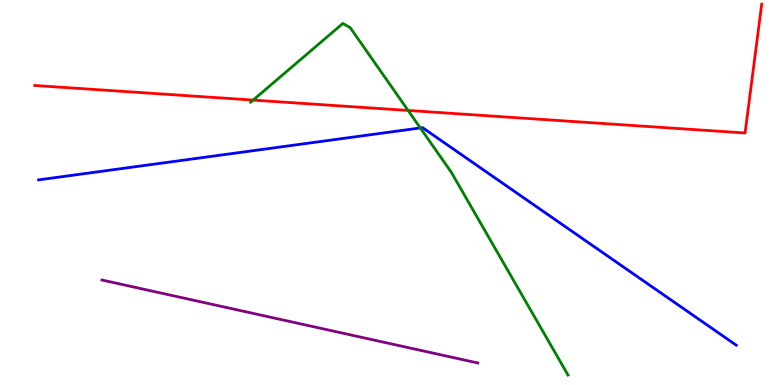[{'lines': ['blue', 'red'], 'intersections': []}, {'lines': ['green', 'red'], 'intersections': [{'x': 3.27, 'y': 7.4}, {'x': 5.27, 'y': 7.13}]}, {'lines': ['purple', 'red'], 'intersections': []}, {'lines': ['blue', 'green'], 'intersections': [{'x': 5.42, 'y': 6.68}]}, {'lines': ['blue', 'purple'], 'intersections': []}, {'lines': ['green', 'purple'], 'intersections': []}]